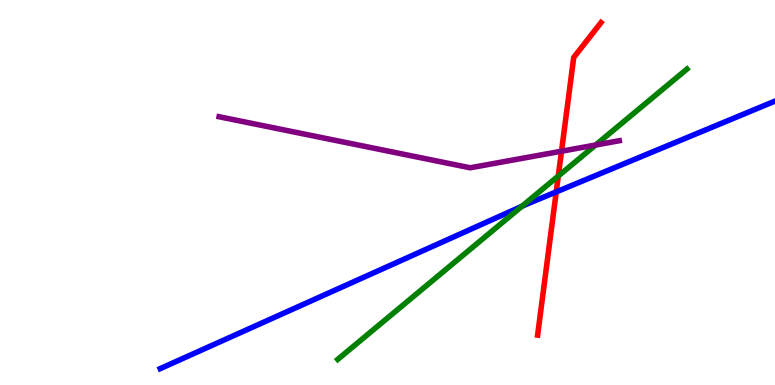[{'lines': ['blue', 'red'], 'intersections': [{'x': 7.18, 'y': 5.02}]}, {'lines': ['green', 'red'], 'intersections': [{'x': 7.2, 'y': 5.43}]}, {'lines': ['purple', 'red'], 'intersections': [{'x': 7.25, 'y': 6.07}]}, {'lines': ['blue', 'green'], 'intersections': [{'x': 6.73, 'y': 4.64}]}, {'lines': ['blue', 'purple'], 'intersections': []}, {'lines': ['green', 'purple'], 'intersections': [{'x': 7.69, 'y': 6.23}]}]